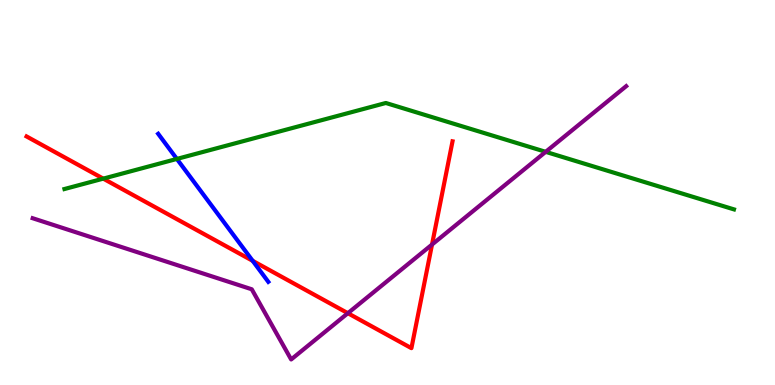[{'lines': ['blue', 'red'], 'intersections': [{'x': 3.26, 'y': 3.22}]}, {'lines': ['green', 'red'], 'intersections': [{'x': 1.33, 'y': 5.36}]}, {'lines': ['purple', 'red'], 'intersections': [{'x': 4.49, 'y': 1.86}, {'x': 5.57, 'y': 3.65}]}, {'lines': ['blue', 'green'], 'intersections': [{'x': 2.28, 'y': 5.87}]}, {'lines': ['blue', 'purple'], 'intersections': []}, {'lines': ['green', 'purple'], 'intersections': [{'x': 7.04, 'y': 6.06}]}]